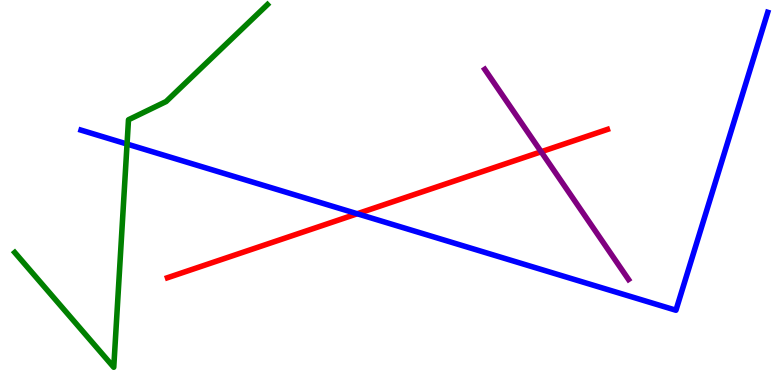[{'lines': ['blue', 'red'], 'intersections': [{'x': 4.61, 'y': 4.45}]}, {'lines': ['green', 'red'], 'intersections': []}, {'lines': ['purple', 'red'], 'intersections': [{'x': 6.98, 'y': 6.06}]}, {'lines': ['blue', 'green'], 'intersections': [{'x': 1.64, 'y': 6.26}]}, {'lines': ['blue', 'purple'], 'intersections': []}, {'lines': ['green', 'purple'], 'intersections': []}]